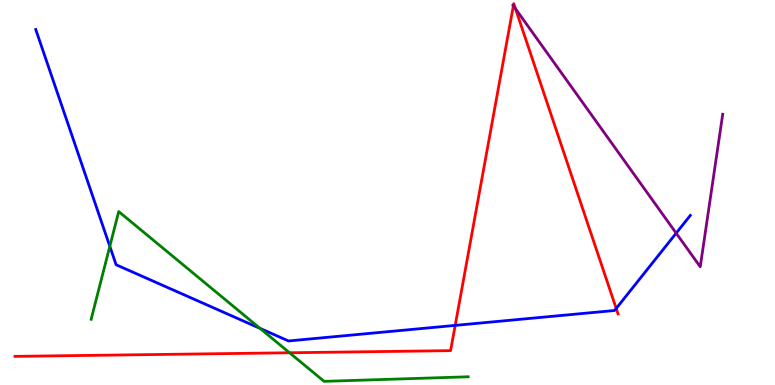[{'lines': ['blue', 'red'], 'intersections': [{'x': 5.87, 'y': 1.55}, {'x': 7.95, 'y': 1.99}]}, {'lines': ['green', 'red'], 'intersections': [{'x': 3.74, 'y': 0.837}]}, {'lines': ['purple', 'red'], 'intersections': [{'x': 6.62, 'y': 9.85}, {'x': 6.65, 'y': 9.77}]}, {'lines': ['blue', 'green'], 'intersections': [{'x': 1.42, 'y': 3.6}, {'x': 3.36, 'y': 1.47}]}, {'lines': ['blue', 'purple'], 'intersections': [{'x': 8.72, 'y': 3.94}]}, {'lines': ['green', 'purple'], 'intersections': []}]